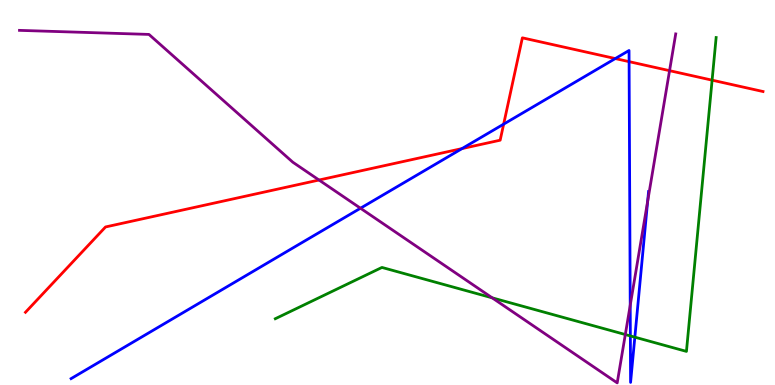[{'lines': ['blue', 'red'], 'intersections': [{'x': 5.96, 'y': 6.14}, {'x': 6.5, 'y': 6.78}, {'x': 7.94, 'y': 8.48}, {'x': 8.12, 'y': 8.4}]}, {'lines': ['green', 'red'], 'intersections': [{'x': 9.19, 'y': 7.92}]}, {'lines': ['purple', 'red'], 'intersections': [{'x': 4.12, 'y': 5.32}, {'x': 8.64, 'y': 8.16}]}, {'lines': ['blue', 'green'], 'intersections': [{'x': 8.13, 'y': 1.27}, {'x': 8.19, 'y': 1.24}]}, {'lines': ['blue', 'purple'], 'intersections': [{'x': 4.65, 'y': 4.59}, {'x': 8.13, 'y': 2.07}, {'x': 8.36, 'y': 4.77}]}, {'lines': ['green', 'purple'], 'intersections': [{'x': 6.35, 'y': 2.26}, {'x': 8.07, 'y': 1.31}]}]